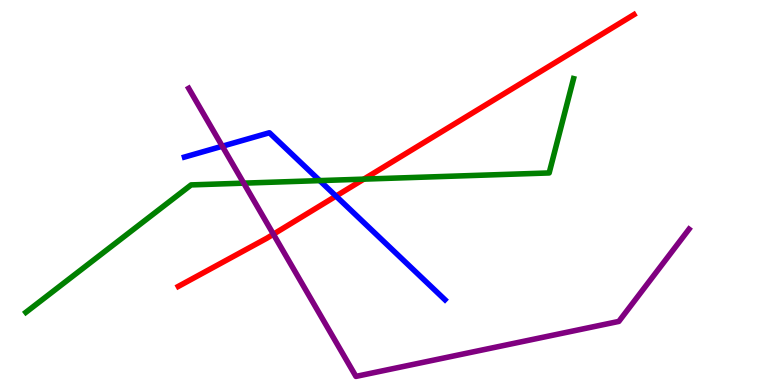[{'lines': ['blue', 'red'], 'intersections': [{'x': 4.34, 'y': 4.91}]}, {'lines': ['green', 'red'], 'intersections': [{'x': 4.69, 'y': 5.35}]}, {'lines': ['purple', 'red'], 'intersections': [{'x': 3.53, 'y': 3.92}]}, {'lines': ['blue', 'green'], 'intersections': [{'x': 4.13, 'y': 5.31}]}, {'lines': ['blue', 'purple'], 'intersections': [{'x': 2.87, 'y': 6.2}]}, {'lines': ['green', 'purple'], 'intersections': [{'x': 3.14, 'y': 5.24}]}]